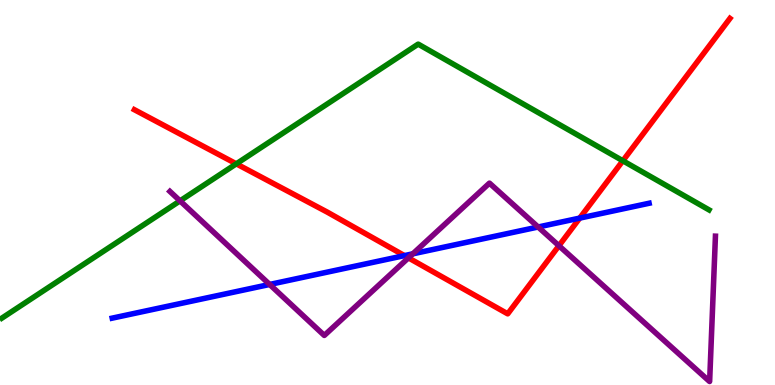[{'lines': ['blue', 'red'], 'intersections': [{'x': 5.22, 'y': 3.36}, {'x': 7.48, 'y': 4.33}]}, {'lines': ['green', 'red'], 'intersections': [{'x': 3.05, 'y': 5.74}, {'x': 8.04, 'y': 5.82}]}, {'lines': ['purple', 'red'], 'intersections': [{'x': 5.27, 'y': 3.3}, {'x': 7.21, 'y': 3.62}]}, {'lines': ['blue', 'green'], 'intersections': []}, {'lines': ['blue', 'purple'], 'intersections': [{'x': 3.48, 'y': 2.61}, {'x': 5.33, 'y': 3.41}, {'x': 6.94, 'y': 4.1}]}, {'lines': ['green', 'purple'], 'intersections': [{'x': 2.32, 'y': 4.78}]}]